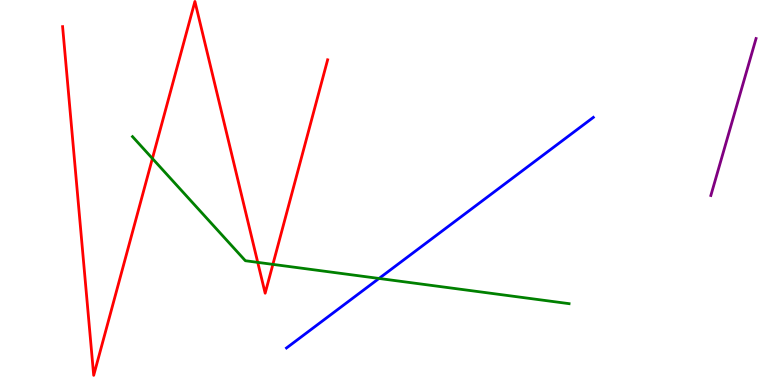[{'lines': ['blue', 'red'], 'intersections': []}, {'lines': ['green', 'red'], 'intersections': [{'x': 1.97, 'y': 5.88}, {'x': 3.33, 'y': 3.19}, {'x': 3.52, 'y': 3.13}]}, {'lines': ['purple', 'red'], 'intersections': []}, {'lines': ['blue', 'green'], 'intersections': [{'x': 4.89, 'y': 2.77}]}, {'lines': ['blue', 'purple'], 'intersections': []}, {'lines': ['green', 'purple'], 'intersections': []}]